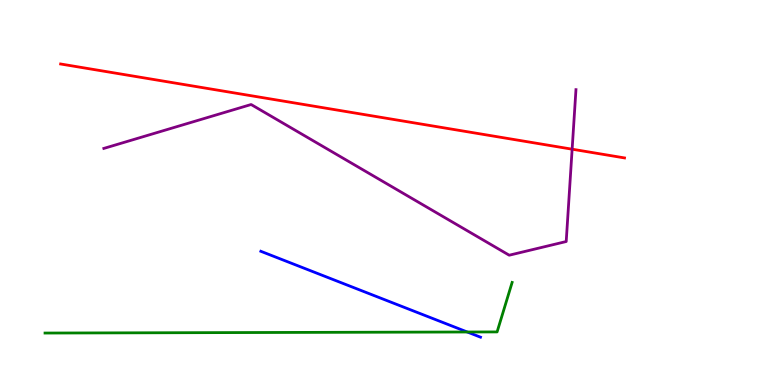[{'lines': ['blue', 'red'], 'intersections': []}, {'lines': ['green', 'red'], 'intersections': []}, {'lines': ['purple', 'red'], 'intersections': [{'x': 7.38, 'y': 6.12}]}, {'lines': ['blue', 'green'], 'intersections': [{'x': 6.03, 'y': 1.38}]}, {'lines': ['blue', 'purple'], 'intersections': []}, {'lines': ['green', 'purple'], 'intersections': []}]